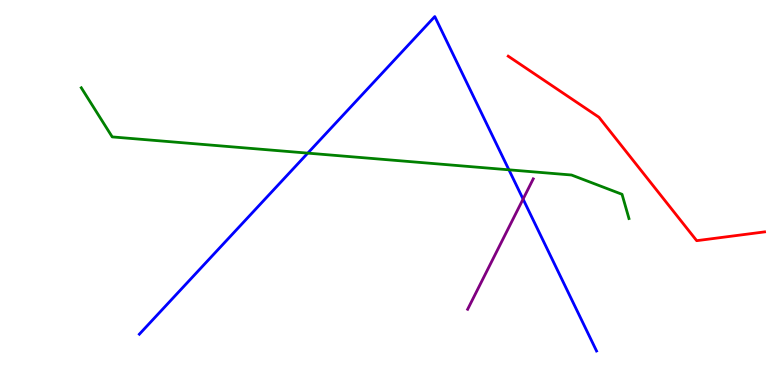[{'lines': ['blue', 'red'], 'intersections': []}, {'lines': ['green', 'red'], 'intersections': []}, {'lines': ['purple', 'red'], 'intersections': []}, {'lines': ['blue', 'green'], 'intersections': [{'x': 3.97, 'y': 6.02}, {'x': 6.57, 'y': 5.59}]}, {'lines': ['blue', 'purple'], 'intersections': [{'x': 6.75, 'y': 4.83}]}, {'lines': ['green', 'purple'], 'intersections': []}]